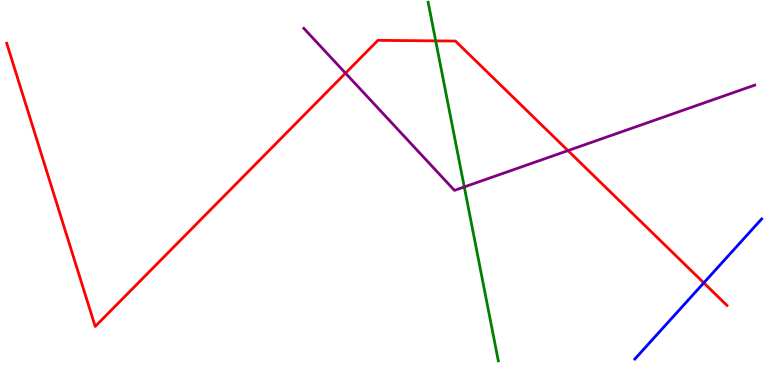[{'lines': ['blue', 'red'], 'intersections': [{'x': 9.08, 'y': 2.65}]}, {'lines': ['green', 'red'], 'intersections': [{'x': 5.62, 'y': 8.94}]}, {'lines': ['purple', 'red'], 'intersections': [{'x': 4.46, 'y': 8.1}, {'x': 7.33, 'y': 6.09}]}, {'lines': ['blue', 'green'], 'intersections': []}, {'lines': ['blue', 'purple'], 'intersections': []}, {'lines': ['green', 'purple'], 'intersections': [{'x': 5.99, 'y': 5.14}]}]